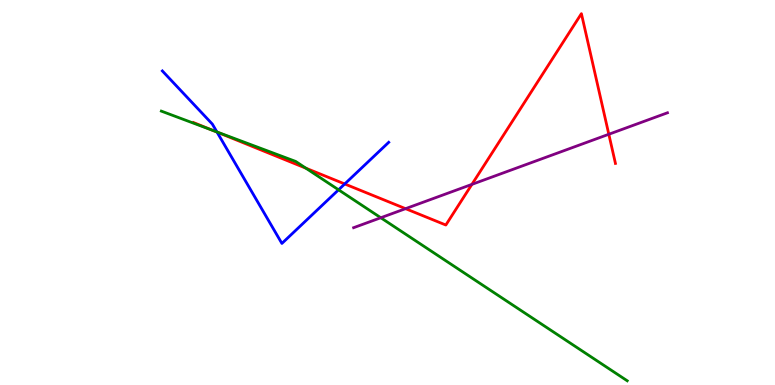[{'lines': ['blue', 'red'], 'intersections': [{'x': 2.8, 'y': 6.57}, {'x': 4.45, 'y': 5.22}]}, {'lines': ['green', 'red'], 'intersections': [{'x': 2.75, 'y': 6.61}, {'x': 3.95, 'y': 5.63}]}, {'lines': ['purple', 'red'], 'intersections': [{'x': 5.23, 'y': 4.58}, {'x': 6.09, 'y': 5.21}, {'x': 7.86, 'y': 6.51}]}, {'lines': ['blue', 'green'], 'intersections': [{'x': 2.8, 'y': 6.57}, {'x': 4.37, 'y': 5.07}]}, {'lines': ['blue', 'purple'], 'intersections': []}, {'lines': ['green', 'purple'], 'intersections': [{'x': 4.91, 'y': 4.34}]}]